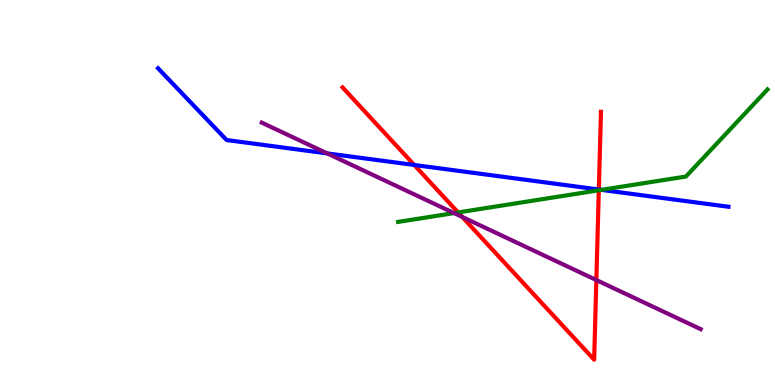[{'lines': ['blue', 'red'], 'intersections': [{'x': 5.34, 'y': 5.71}, {'x': 7.73, 'y': 5.08}]}, {'lines': ['green', 'red'], 'intersections': [{'x': 5.91, 'y': 4.48}, {'x': 7.73, 'y': 5.06}]}, {'lines': ['purple', 'red'], 'intersections': [{'x': 5.96, 'y': 4.36}, {'x': 7.69, 'y': 2.73}]}, {'lines': ['blue', 'green'], 'intersections': [{'x': 7.76, 'y': 5.07}]}, {'lines': ['blue', 'purple'], 'intersections': [{'x': 4.22, 'y': 6.02}]}, {'lines': ['green', 'purple'], 'intersections': [{'x': 5.86, 'y': 4.47}]}]